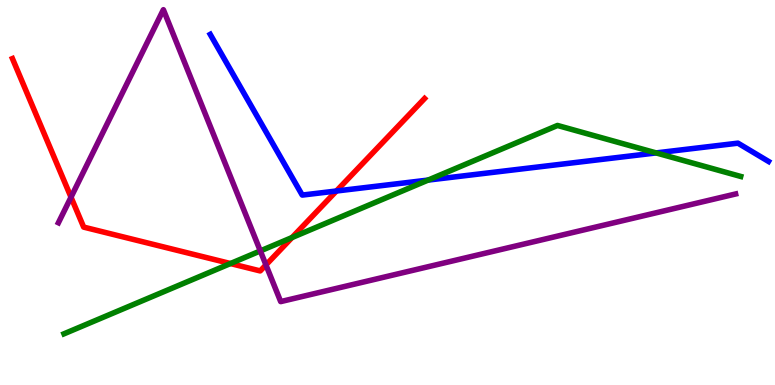[{'lines': ['blue', 'red'], 'intersections': [{'x': 4.34, 'y': 5.04}]}, {'lines': ['green', 'red'], 'intersections': [{'x': 2.97, 'y': 3.15}, {'x': 3.77, 'y': 3.83}]}, {'lines': ['purple', 'red'], 'intersections': [{'x': 0.916, 'y': 4.88}, {'x': 3.43, 'y': 3.12}]}, {'lines': ['blue', 'green'], 'intersections': [{'x': 5.52, 'y': 5.32}, {'x': 8.47, 'y': 6.03}]}, {'lines': ['blue', 'purple'], 'intersections': []}, {'lines': ['green', 'purple'], 'intersections': [{'x': 3.36, 'y': 3.48}]}]